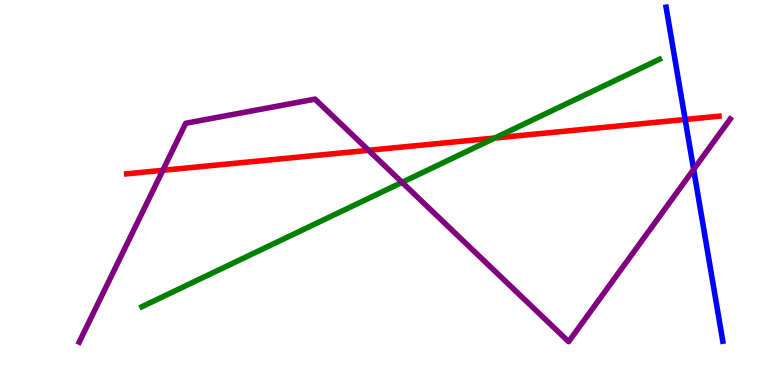[{'lines': ['blue', 'red'], 'intersections': [{'x': 8.84, 'y': 6.9}]}, {'lines': ['green', 'red'], 'intersections': [{'x': 6.38, 'y': 6.41}]}, {'lines': ['purple', 'red'], 'intersections': [{'x': 2.1, 'y': 5.58}, {'x': 4.76, 'y': 6.1}]}, {'lines': ['blue', 'green'], 'intersections': []}, {'lines': ['blue', 'purple'], 'intersections': [{'x': 8.95, 'y': 5.6}]}, {'lines': ['green', 'purple'], 'intersections': [{'x': 5.19, 'y': 5.26}]}]